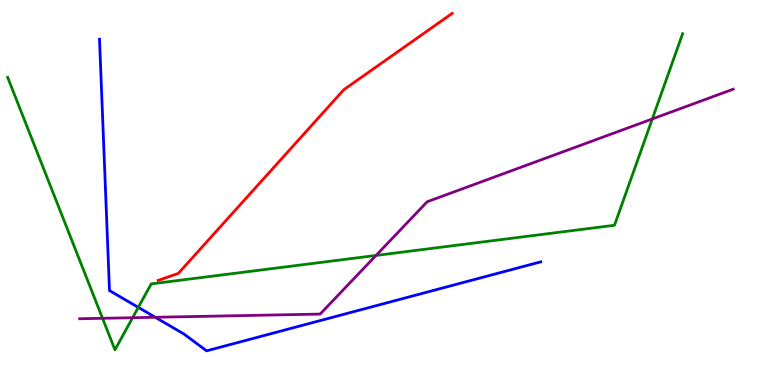[{'lines': ['blue', 'red'], 'intersections': []}, {'lines': ['green', 'red'], 'intersections': []}, {'lines': ['purple', 'red'], 'intersections': []}, {'lines': ['blue', 'green'], 'intersections': [{'x': 1.78, 'y': 2.02}]}, {'lines': ['blue', 'purple'], 'intersections': [{'x': 2.0, 'y': 1.76}]}, {'lines': ['green', 'purple'], 'intersections': [{'x': 1.32, 'y': 1.73}, {'x': 1.71, 'y': 1.75}, {'x': 4.85, 'y': 3.37}, {'x': 8.42, 'y': 6.91}]}]